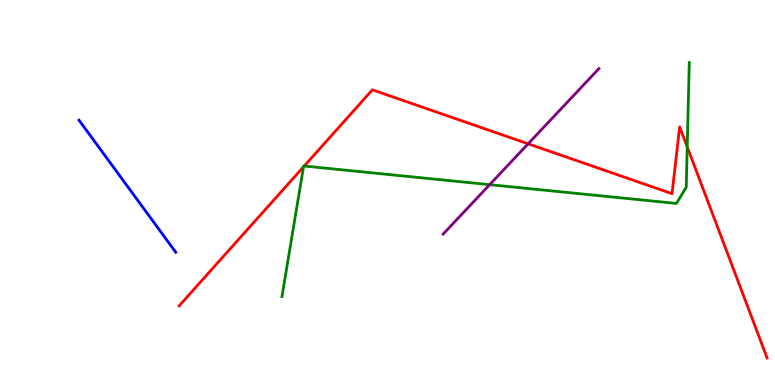[{'lines': ['blue', 'red'], 'intersections': []}, {'lines': ['green', 'red'], 'intersections': [{'x': 3.92, 'y': 5.67}, {'x': 3.93, 'y': 5.69}, {'x': 8.87, 'y': 6.18}]}, {'lines': ['purple', 'red'], 'intersections': [{'x': 6.81, 'y': 6.26}]}, {'lines': ['blue', 'green'], 'intersections': []}, {'lines': ['blue', 'purple'], 'intersections': []}, {'lines': ['green', 'purple'], 'intersections': [{'x': 6.32, 'y': 5.2}]}]